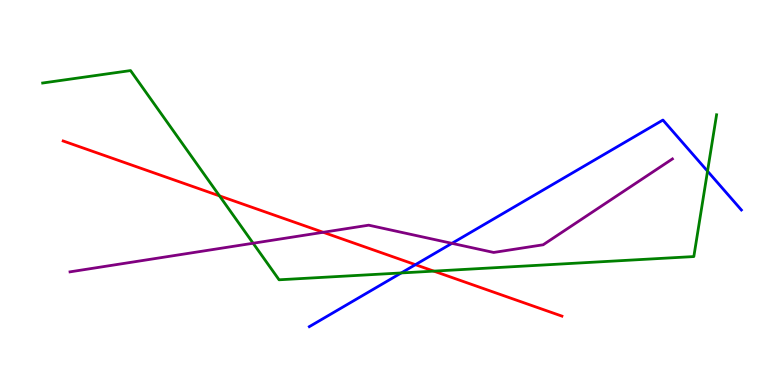[{'lines': ['blue', 'red'], 'intersections': [{'x': 5.36, 'y': 3.13}]}, {'lines': ['green', 'red'], 'intersections': [{'x': 2.83, 'y': 4.91}, {'x': 5.6, 'y': 2.96}]}, {'lines': ['purple', 'red'], 'intersections': [{'x': 4.17, 'y': 3.97}]}, {'lines': ['blue', 'green'], 'intersections': [{'x': 5.18, 'y': 2.91}, {'x': 9.13, 'y': 5.55}]}, {'lines': ['blue', 'purple'], 'intersections': [{'x': 5.83, 'y': 3.68}]}, {'lines': ['green', 'purple'], 'intersections': [{'x': 3.27, 'y': 3.68}]}]